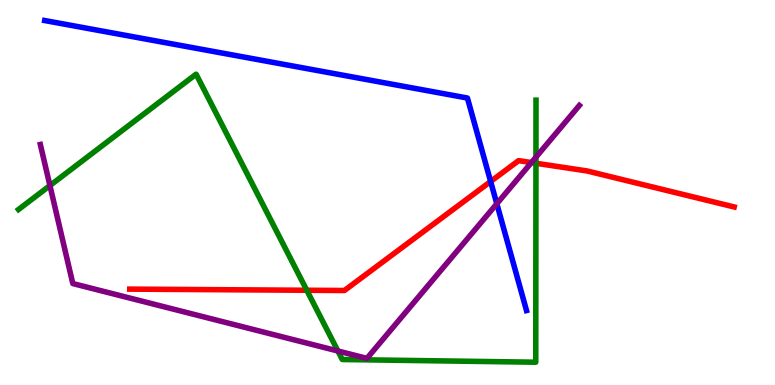[{'lines': ['blue', 'red'], 'intersections': [{'x': 6.33, 'y': 5.29}]}, {'lines': ['green', 'red'], 'intersections': [{'x': 3.96, 'y': 2.46}, {'x': 6.92, 'y': 5.76}]}, {'lines': ['purple', 'red'], 'intersections': [{'x': 6.86, 'y': 5.78}]}, {'lines': ['blue', 'green'], 'intersections': []}, {'lines': ['blue', 'purple'], 'intersections': [{'x': 6.41, 'y': 4.71}]}, {'lines': ['green', 'purple'], 'intersections': [{'x': 0.644, 'y': 5.18}, {'x': 4.36, 'y': 0.883}, {'x': 6.92, 'y': 5.92}]}]